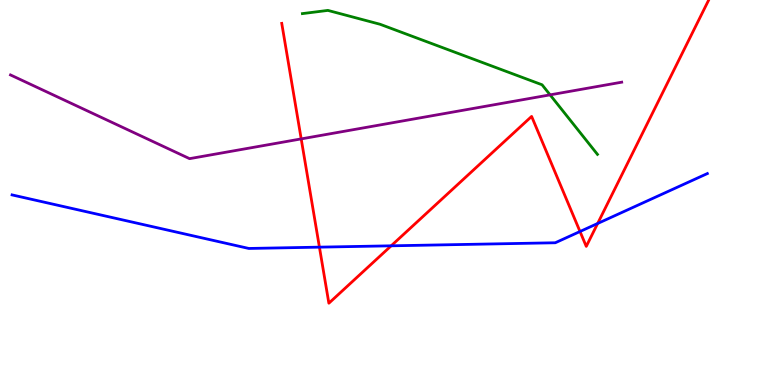[{'lines': ['blue', 'red'], 'intersections': [{'x': 4.12, 'y': 3.58}, {'x': 5.05, 'y': 3.62}, {'x': 7.48, 'y': 3.99}, {'x': 7.71, 'y': 4.2}]}, {'lines': ['green', 'red'], 'intersections': []}, {'lines': ['purple', 'red'], 'intersections': [{'x': 3.89, 'y': 6.39}]}, {'lines': ['blue', 'green'], 'intersections': []}, {'lines': ['blue', 'purple'], 'intersections': []}, {'lines': ['green', 'purple'], 'intersections': [{'x': 7.1, 'y': 7.54}]}]